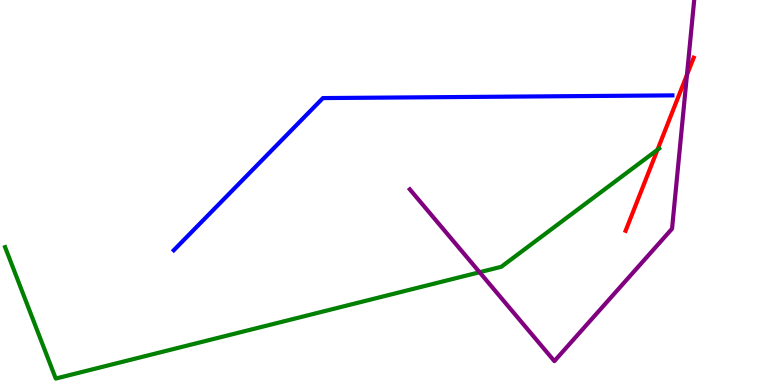[{'lines': ['blue', 'red'], 'intersections': []}, {'lines': ['green', 'red'], 'intersections': [{'x': 8.48, 'y': 6.11}]}, {'lines': ['purple', 'red'], 'intersections': [{'x': 8.86, 'y': 8.06}]}, {'lines': ['blue', 'green'], 'intersections': []}, {'lines': ['blue', 'purple'], 'intersections': []}, {'lines': ['green', 'purple'], 'intersections': [{'x': 6.19, 'y': 2.93}]}]